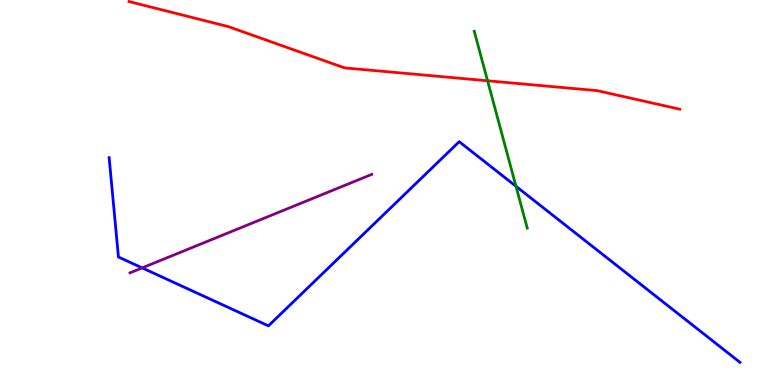[{'lines': ['blue', 'red'], 'intersections': []}, {'lines': ['green', 'red'], 'intersections': [{'x': 6.29, 'y': 7.9}]}, {'lines': ['purple', 'red'], 'intersections': []}, {'lines': ['blue', 'green'], 'intersections': [{'x': 6.66, 'y': 5.16}]}, {'lines': ['blue', 'purple'], 'intersections': [{'x': 1.83, 'y': 3.04}]}, {'lines': ['green', 'purple'], 'intersections': []}]